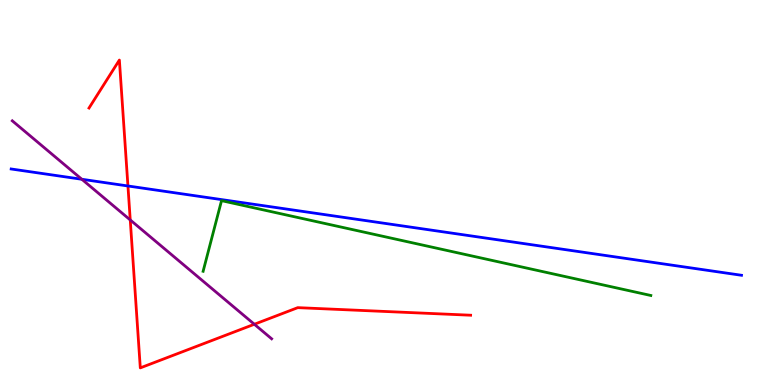[{'lines': ['blue', 'red'], 'intersections': [{'x': 1.65, 'y': 5.17}]}, {'lines': ['green', 'red'], 'intersections': []}, {'lines': ['purple', 'red'], 'intersections': [{'x': 1.68, 'y': 4.29}, {'x': 3.28, 'y': 1.58}]}, {'lines': ['blue', 'green'], 'intersections': []}, {'lines': ['blue', 'purple'], 'intersections': [{'x': 1.06, 'y': 5.34}]}, {'lines': ['green', 'purple'], 'intersections': []}]